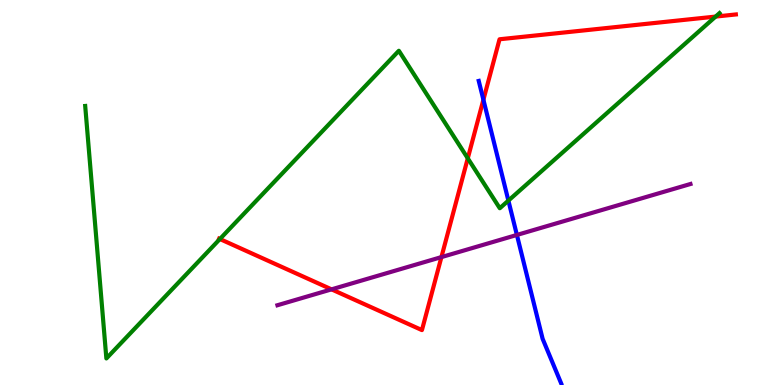[{'lines': ['blue', 'red'], 'intersections': [{'x': 6.24, 'y': 7.41}]}, {'lines': ['green', 'red'], 'intersections': [{'x': 2.84, 'y': 3.79}, {'x': 6.04, 'y': 5.89}, {'x': 9.23, 'y': 9.57}]}, {'lines': ['purple', 'red'], 'intersections': [{'x': 4.28, 'y': 2.48}, {'x': 5.7, 'y': 3.32}]}, {'lines': ['blue', 'green'], 'intersections': [{'x': 6.56, 'y': 4.79}]}, {'lines': ['blue', 'purple'], 'intersections': [{'x': 6.67, 'y': 3.9}]}, {'lines': ['green', 'purple'], 'intersections': []}]